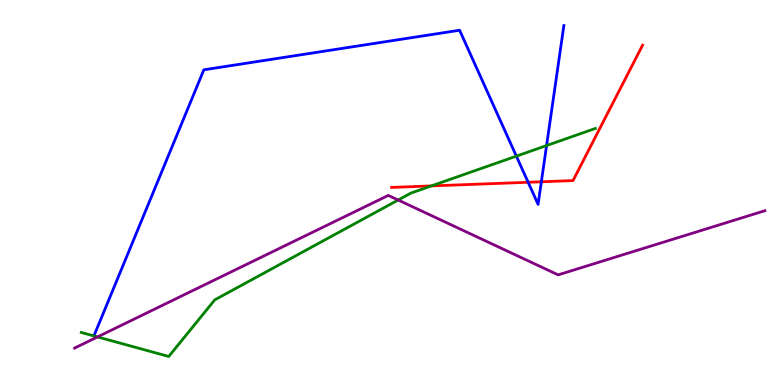[{'lines': ['blue', 'red'], 'intersections': [{'x': 6.81, 'y': 5.27}, {'x': 6.99, 'y': 5.28}]}, {'lines': ['green', 'red'], 'intersections': [{'x': 5.57, 'y': 5.17}]}, {'lines': ['purple', 'red'], 'intersections': []}, {'lines': ['blue', 'green'], 'intersections': [{'x': 6.66, 'y': 5.94}, {'x': 7.05, 'y': 6.22}]}, {'lines': ['blue', 'purple'], 'intersections': []}, {'lines': ['green', 'purple'], 'intersections': [{'x': 1.26, 'y': 1.25}, {'x': 5.14, 'y': 4.8}]}]